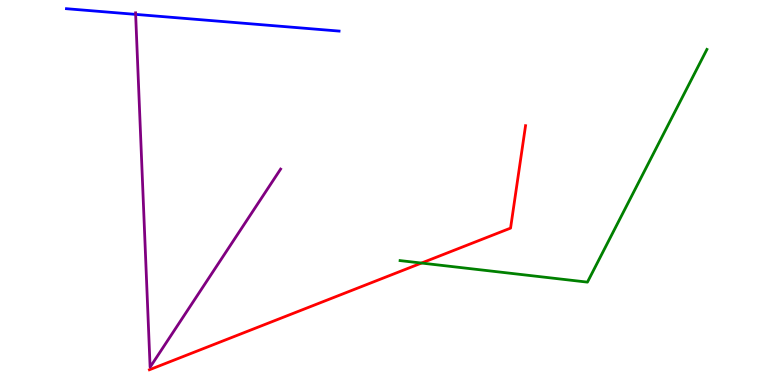[{'lines': ['blue', 'red'], 'intersections': []}, {'lines': ['green', 'red'], 'intersections': [{'x': 5.44, 'y': 3.17}]}, {'lines': ['purple', 'red'], 'intersections': []}, {'lines': ['blue', 'green'], 'intersections': []}, {'lines': ['blue', 'purple'], 'intersections': [{'x': 1.75, 'y': 9.63}]}, {'lines': ['green', 'purple'], 'intersections': []}]